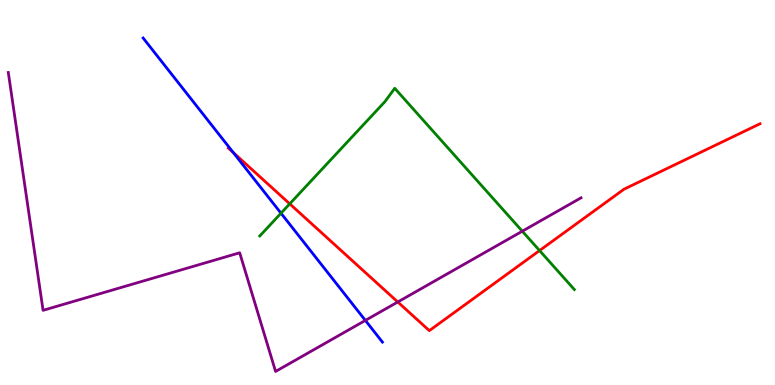[{'lines': ['blue', 'red'], 'intersections': [{'x': 3.01, 'y': 6.04}]}, {'lines': ['green', 'red'], 'intersections': [{'x': 3.74, 'y': 4.71}, {'x': 6.96, 'y': 3.49}]}, {'lines': ['purple', 'red'], 'intersections': [{'x': 5.13, 'y': 2.16}]}, {'lines': ['blue', 'green'], 'intersections': [{'x': 3.63, 'y': 4.46}]}, {'lines': ['blue', 'purple'], 'intersections': [{'x': 4.71, 'y': 1.68}]}, {'lines': ['green', 'purple'], 'intersections': [{'x': 6.74, 'y': 3.99}]}]